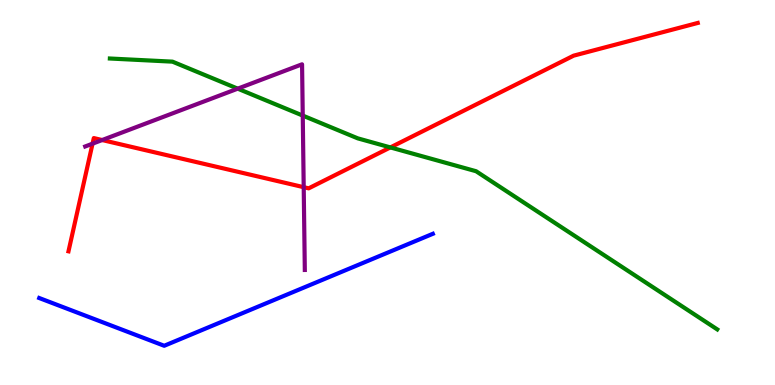[{'lines': ['blue', 'red'], 'intersections': []}, {'lines': ['green', 'red'], 'intersections': [{'x': 5.04, 'y': 6.17}]}, {'lines': ['purple', 'red'], 'intersections': [{'x': 1.19, 'y': 6.27}, {'x': 1.32, 'y': 6.36}, {'x': 3.92, 'y': 5.14}]}, {'lines': ['blue', 'green'], 'intersections': []}, {'lines': ['blue', 'purple'], 'intersections': []}, {'lines': ['green', 'purple'], 'intersections': [{'x': 3.07, 'y': 7.7}, {'x': 3.91, 'y': 7.0}]}]